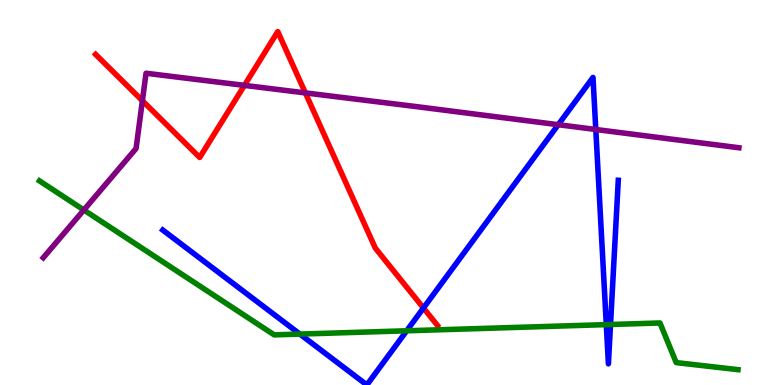[{'lines': ['blue', 'red'], 'intersections': [{'x': 5.46, 'y': 2.0}]}, {'lines': ['green', 'red'], 'intersections': []}, {'lines': ['purple', 'red'], 'intersections': [{'x': 1.84, 'y': 7.38}, {'x': 3.15, 'y': 7.78}, {'x': 3.94, 'y': 7.59}]}, {'lines': ['blue', 'green'], 'intersections': [{'x': 3.87, 'y': 1.32}, {'x': 5.25, 'y': 1.41}, {'x': 7.82, 'y': 1.57}, {'x': 7.88, 'y': 1.57}]}, {'lines': ['blue', 'purple'], 'intersections': [{'x': 7.2, 'y': 6.76}, {'x': 7.69, 'y': 6.64}]}, {'lines': ['green', 'purple'], 'intersections': [{'x': 1.08, 'y': 4.55}]}]